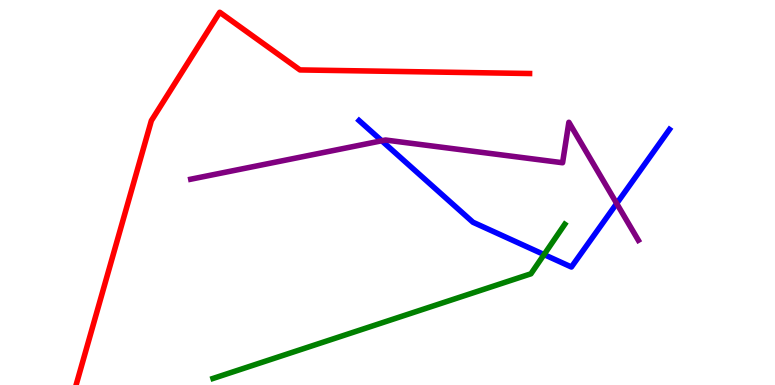[{'lines': ['blue', 'red'], 'intersections': []}, {'lines': ['green', 'red'], 'intersections': []}, {'lines': ['purple', 'red'], 'intersections': []}, {'lines': ['blue', 'green'], 'intersections': [{'x': 7.02, 'y': 3.39}]}, {'lines': ['blue', 'purple'], 'intersections': [{'x': 4.93, 'y': 6.34}, {'x': 7.96, 'y': 4.71}]}, {'lines': ['green', 'purple'], 'intersections': []}]